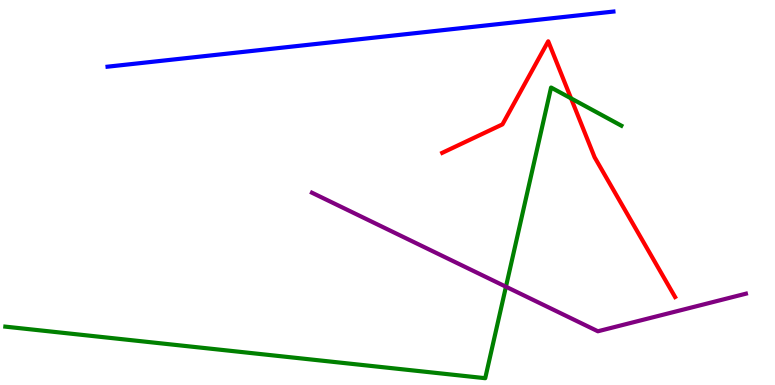[{'lines': ['blue', 'red'], 'intersections': []}, {'lines': ['green', 'red'], 'intersections': [{'x': 7.37, 'y': 7.45}]}, {'lines': ['purple', 'red'], 'intersections': []}, {'lines': ['blue', 'green'], 'intersections': []}, {'lines': ['blue', 'purple'], 'intersections': []}, {'lines': ['green', 'purple'], 'intersections': [{'x': 6.53, 'y': 2.55}]}]